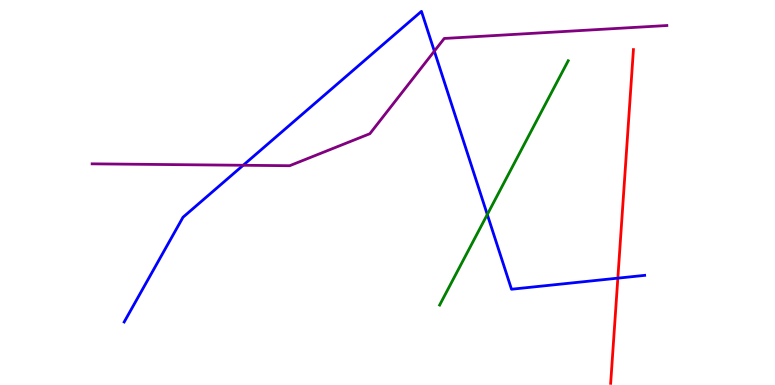[{'lines': ['blue', 'red'], 'intersections': [{'x': 7.97, 'y': 2.78}]}, {'lines': ['green', 'red'], 'intersections': []}, {'lines': ['purple', 'red'], 'intersections': []}, {'lines': ['blue', 'green'], 'intersections': [{'x': 6.29, 'y': 4.43}]}, {'lines': ['blue', 'purple'], 'intersections': [{'x': 3.14, 'y': 5.71}, {'x': 5.6, 'y': 8.67}]}, {'lines': ['green', 'purple'], 'intersections': []}]